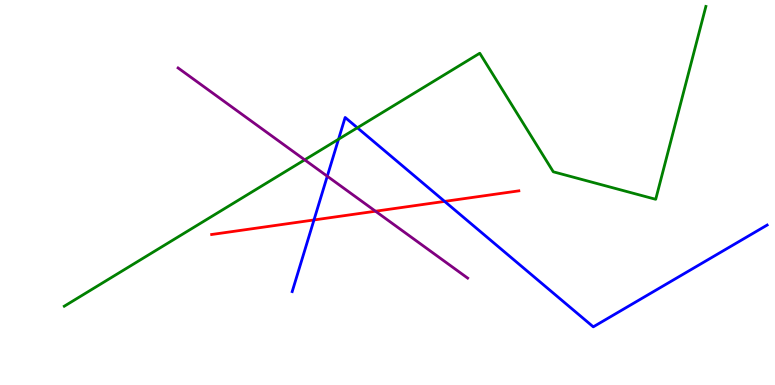[{'lines': ['blue', 'red'], 'intersections': [{'x': 4.05, 'y': 4.29}, {'x': 5.74, 'y': 4.77}]}, {'lines': ['green', 'red'], 'intersections': []}, {'lines': ['purple', 'red'], 'intersections': [{'x': 4.85, 'y': 4.51}]}, {'lines': ['blue', 'green'], 'intersections': [{'x': 4.37, 'y': 6.38}, {'x': 4.61, 'y': 6.68}]}, {'lines': ['blue', 'purple'], 'intersections': [{'x': 4.22, 'y': 5.42}]}, {'lines': ['green', 'purple'], 'intersections': [{'x': 3.93, 'y': 5.85}]}]